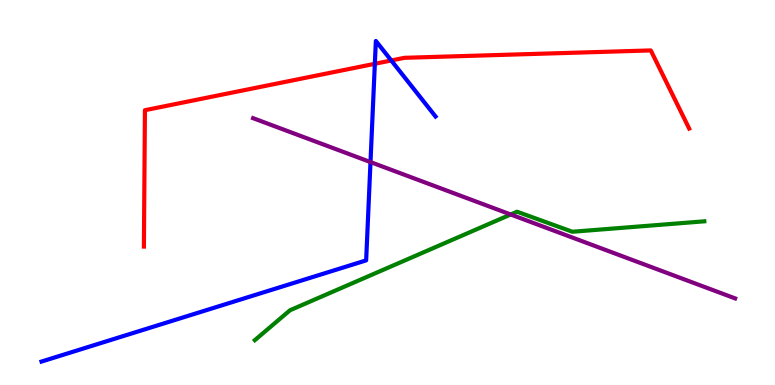[{'lines': ['blue', 'red'], 'intersections': [{'x': 4.84, 'y': 8.34}, {'x': 5.05, 'y': 8.43}]}, {'lines': ['green', 'red'], 'intersections': []}, {'lines': ['purple', 'red'], 'intersections': []}, {'lines': ['blue', 'green'], 'intersections': []}, {'lines': ['blue', 'purple'], 'intersections': [{'x': 4.78, 'y': 5.79}]}, {'lines': ['green', 'purple'], 'intersections': [{'x': 6.59, 'y': 4.43}]}]